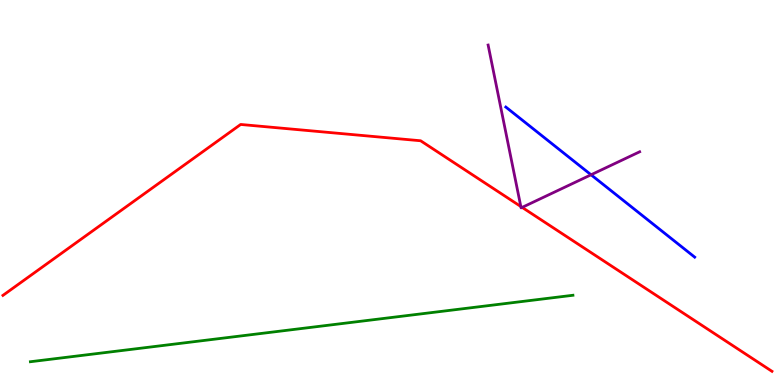[{'lines': ['blue', 'red'], 'intersections': []}, {'lines': ['green', 'red'], 'intersections': []}, {'lines': ['purple', 'red'], 'intersections': [{'x': 6.72, 'y': 4.64}, {'x': 6.74, 'y': 4.61}]}, {'lines': ['blue', 'green'], 'intersections': []}, {'lines': ['blue', 'purple'], 'intersections': [{'x': 7.63, 'y': 5.46}]}, {'lines': ['green', 'purple'], 'intersections': []}]